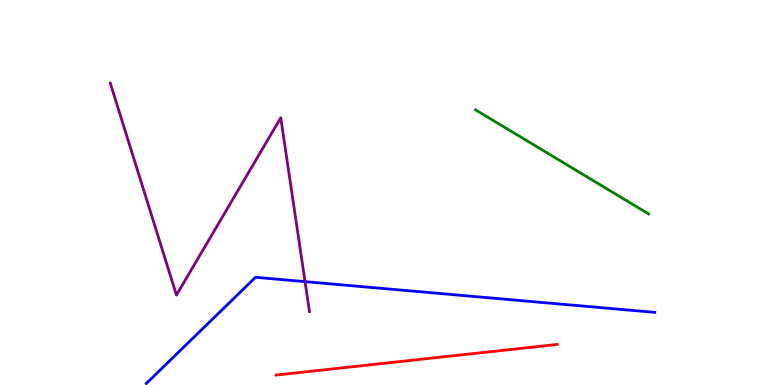[{'lines': ['blue', 'red'], 'intersections': []}, {'lines': ['green', 'red'], 'intersections': []}, {'lines': ['purple', 'red'], 'intersections': []}, {'lines': ['blue', 'green'], 'intersections': []}, {'lines': ['blue', 'purple'], 'intersections': [{'x': 3.94, 'y': 2.68}]}, {'lines': ['green', 'purple'], 'intersections': []}]